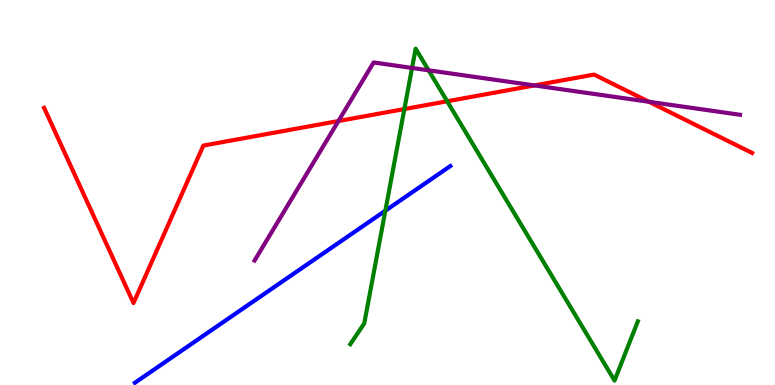[{'lines': ['blue', 'red'], 'intersections': []}, {'lines': ['green', 'red'], 'intersections': [{'x': 5.22, 'y': 7.17}, {'x': 5.77, 'y': 7.37}]}, {'lines': ['purple', 'red'], 'intersections': [{'x': 4.37, 'y': 6.86}, {'x': 6.9, 'y': 7.78}, {'x': 8.37, 'y': 7.36}]}, {'lines': ['blue', 'green'], 'intersections': [{'x': 4.97, 'y': 4.53}]}, {'lines': ['blue', 'purple'], 'intersections': []}, {'lines': ['green', 'purple'], 'intersections': [{'x': 5.32, 'y': 8.24}, {'x': 5.53, 'y': 8.17}]}]